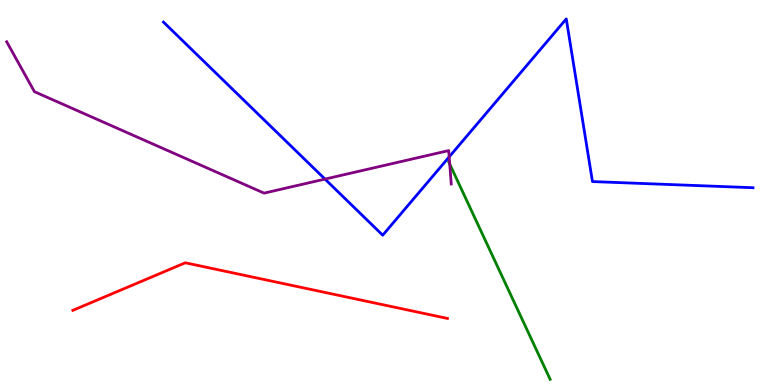[{'lines': ['blue', 'red'], 'intersections': []}, {'lines': ['green', 'red'], 'intersections': []}, {'lines': ['purple', 'red'], 'intersections': []}, {'lines': ['blue', 'green'], 'intersections': []}, {'lines': ['blue', 'purple'], 'intersections': [{'x': 4.19, 'y': 5.35}, {'x': 5.8, 'y': 5.92}]}, {'lines': ['green', 'purple'], 'intersections': [{'x': 5.8, 'y': 5.74}]}]